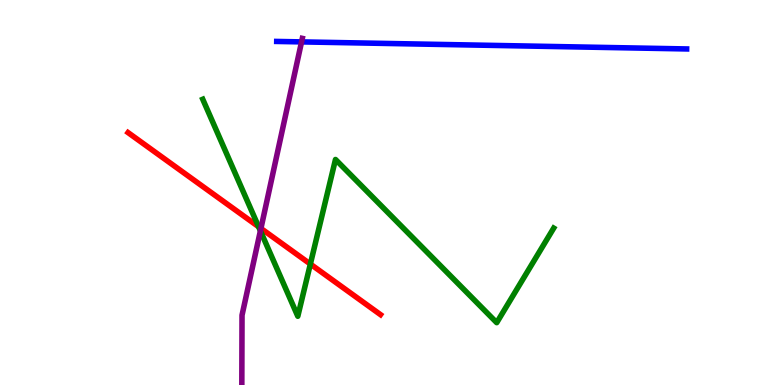[{'lines': ['blue', 'red'], 'intersections': []}, {'lines': ['green', 'red'], 'intersections': [{'x': 3.34, 'y': 4.11}, {'x': 4.0, 'y': 3.14}]}, {'lines': ['purple', 'red'], 'intersections': [{'x': 3.37, 'y': 4.07}]}, {'lines': ['blue', 'green'], 'intersections': []}, {'lines': ['blue', 'purple'], 'intersections': [{'x': 3.89, 'y': 8.91}]}, {'lines': ['green', 'purple'], 'intersections': [{'x': 3.36, 'y': 4.0}]}]